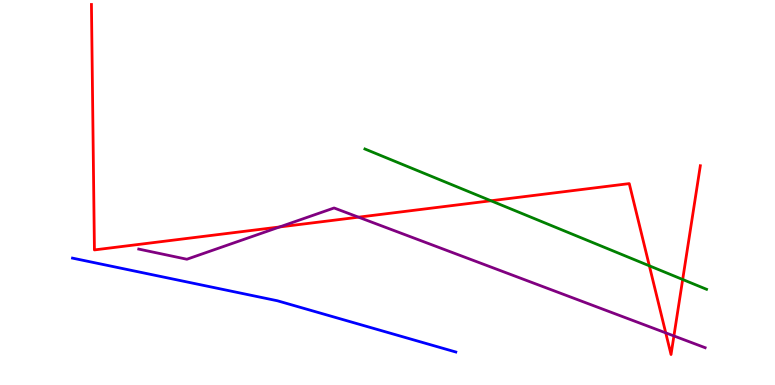[{'lines': ['blue', 'red'], 'intersections': []}, {'lines': ['green', 'red'], 'intersections': [{'x': 6.33, 'y': 4.79}, {'x': 8.38, 'y': 3.1}, {'x': 8.81, 'y': 2.74}]}, {'lines': ['purple', 'red'], 'intersections': [{'x': 3.61, 'y': 4.1}, {'x': 4.63, 'y': 4.36}, {'x': 8.59, 'y': 1.35}, {'x': 8.7, 'y': 1.27}]}, {'lines': ['blue', 'green'], 'intersections': []}, {'lines': ['blue', 'purple'], 'intersections': []}, {'lines': ['green', 'purple'], 'intersections': []}]